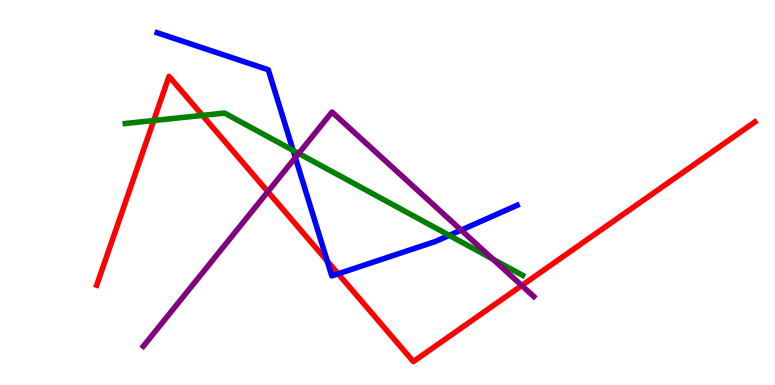[{'lines': ['blue', 'red'], 'intersections': [{'x': 4.22, 'y': 3.22}, {'x': 4.36, 'y': 2.89}]}, {'lines': ['green', 'red'], 'intersections': [{'x': 1.98, 'y': 6.87}, {'x': 2.61, 'y': 7.0}]}, {'lines': ['purple', 'red'], 'intersections': [{'x': 3.46, 'y': 5.02}, {'x': 6.73, 'y': 2.58}]}, {'lines': ['blue', 'green'], 'intersections': [{'x': 3.78, 'y': 6.09}, {'x': 5.8, 'y': 3.89}]}, {'lines': ['blue', 'purple'], 'intersections': [{'x': 3.81, 'y': 5.91}, {'x': 5.95, 'y': 4.02}]}, {'lines': ['green', 'purple'], 'intersections': [{'x': 3.85, 'y': 6.01}, {'x': 6.36, 'y': 3.27}]}]